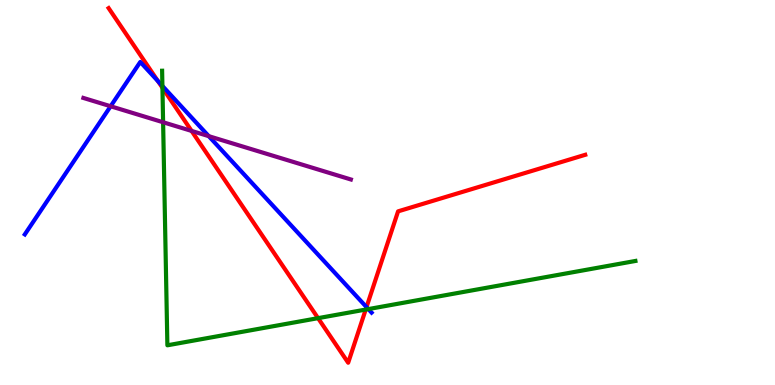[{'lines': ['blue', 'red'], 'intersections': [{'x': 2.04, 'y': 7.9}, {'x': 4.73, 'y': 2.02}]}, {'lines': ['green', 'red'], 'intersections': [{'x': 2.1, 'y': 7.72}, {'x': 4.1, 'y': 1.74}, {'x': 4.72, 'y': 1.96}]}, {'lines': ['purple', 'red'], 'intersections': [{'x': 2.47, 'y': 6.6}]}, {'lines': ['blue', 'green'], 'intersections': [{'x': 2.1, 'y': 7.77}, {'x': 4.75, 'y': 1.97}]}, {'lines': ['blue', 'purple'], 'intersections': [{'x': 1.43, 'y': 7.24}, {'x': 2.69, 'y': 6.46}]}, {'lines': ['green', 'purple'], 'intersections': [{'x': 2.1, 'y': 6.82}]}]